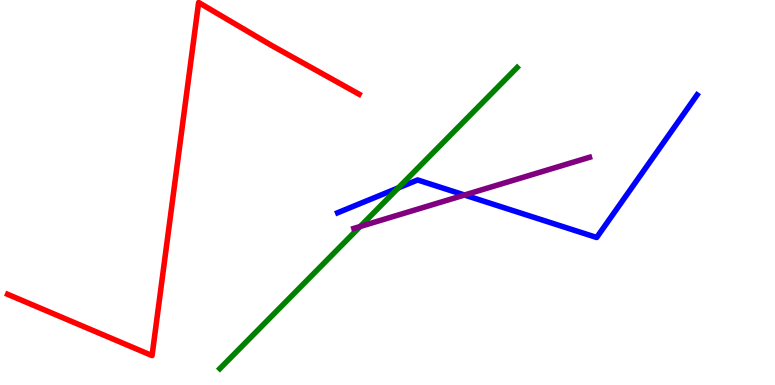[{'lines': ['blue', 'red'], 'intersections': []}, {'lines': ['green', 'red'], 'intersections': []}, {'lines': ['purple', 'red'], 'intersections': []}, {'lines': ['blue', 'green'], 'intersections': [{'x': 5.14, 'y': 5.12}]}, {'lines': ['blue', 'purple'], 'intersections': [{'x': 5.99, 'y': 4.93}]}, {'lines': ['green', 'purple'], 'intersections': [{'x': 4.65, 'y': 4.12}]}]